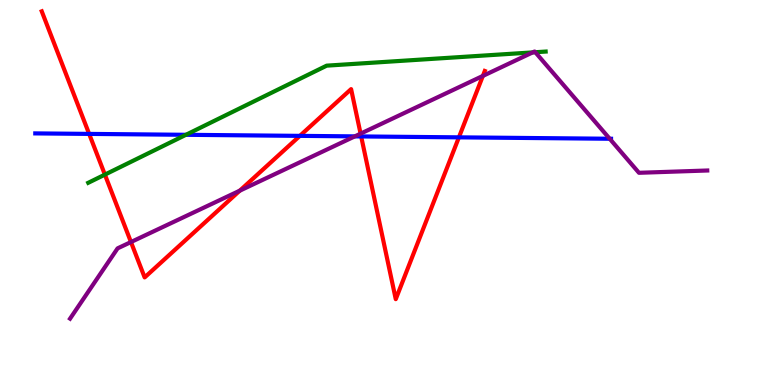[{'lines': ['blue', 'red'], 'intersections': [{'x': 1.15, 'y': 6.52}, {'x': 3.87, 'y': 6.47}, {'x': 4.66, 'y': 6.46}, {'x': 5.92, 'y': 6.43}]}, {'lines': ['green', 'red'], 'intersections': [{'x': 1.35, 'y': 5.46}]}, {'lines': ['purple', 'red'], 'intersections': [{'x': 1.69, 'y': 3.71}, {'x': 3.09, 'y': 5.05}, {'x': 4.65, 'y': 6.53}, {'x': 6.23, 'y': 8.03}]}, {'lines': ['blue', 'green'], 'intersections': [{'x': 2.4, 'y': 6.5}]}, {'lines': ['blue', 'purple'], 'intersections': [{'x': 4.58, 'y': 6.46}, {'x': 7.87, 'y': 6.4}]}, {'lines': ['green', 'purple'], 'intersections': [{'x': 6.87, 'y': 8.64}, {'x': 6.91, 'y': 8.64}]}]